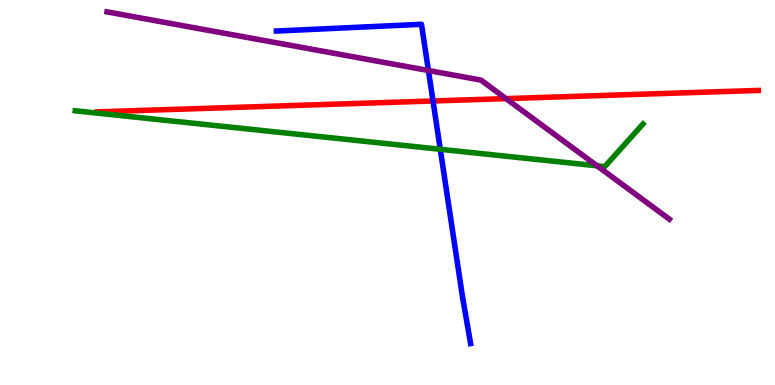[{'lines': ['blue', 'red'], 'intersections': [{'x': 5.59, 'y': 7.38}]}, {'lines': ['green', 'red'], 'intersections': []}, {'lines': ['purple', 'red'], 'intersections': [{'x': 6.53, 'y': 7.44}]}, {'lines': ['blue', 'green'], 'intersections': [{'x': 5.68, 'y': 6.12}]}, {'lines': ['blue', 'purple'], 'intersections': [{'x': 5.53, 'y': 8.17}]}, {'lines': ['green', 'purple'], 'intersections': [{'x': 7.7, 'y': 5.69}]}]